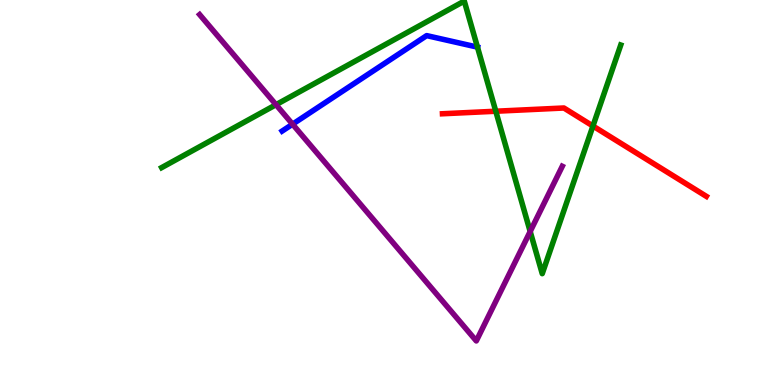[{'lines': ['blue', 'red'], 'intersections': []}, {'lines': ['green', 'red'], 'intersections': [{'x': 6.4, 'y': 7.11}, {'x': 7.65, 'y': 6.73}]}, {'lines': ['purple', 'red'], 'intersections': []}, {'lines': ['blue', 'green'], 'intersections': [{'x': 6.16, 'y': 8.78}]}, {'lines': ['blue', 'purple'], 'intersections': [{'x': 3.77, 'y': 6.77}]}, {'lines': ['green', 'purple'], 'intersections': [{'x': 3.56, 'y': 7.28}, {'x': 6.84, 'y': 3.99}]}]